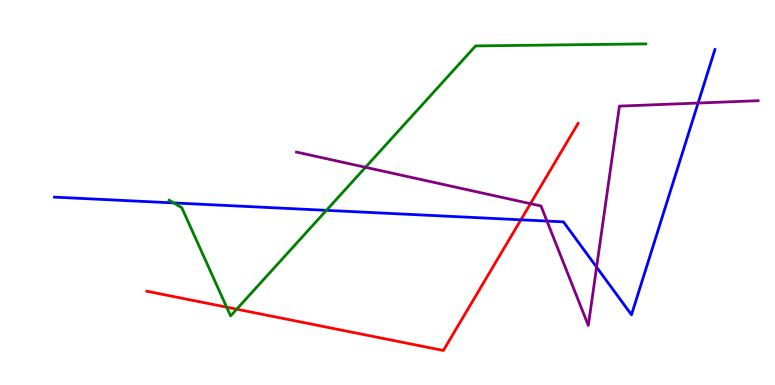[{'lines': ['blue', 'red'], 'intersections': [{'x': 6.72, 'y': 4.29}]}, {'lines': ['green', 'red'], 'intersections': [{'x': 2.92, 'y': 2.02}, {'x': 3.05, 'y': 1.97}]}, {'lines': ['purple', 'red'], 'intersections': [{'x': 6.84, 'y': 4.71}]}, {'lines': ['blue', 'green'], 'intersections': [{'x': 2.24, 'y': 4.73}, {'x': 4.21, 'y': 4.54}]}, {'lines': ['blue', 'purple'], 'intersections': [{'x': 7.06, 'y': 4.26}, {'x': 7.7, 'y': 3.06}, {'x': 9.01, 'y': 7.32}]}, {'lines': ['green', 'purple'], 'intersections': [{'x': 4.72, 'y': 5.65}]}]